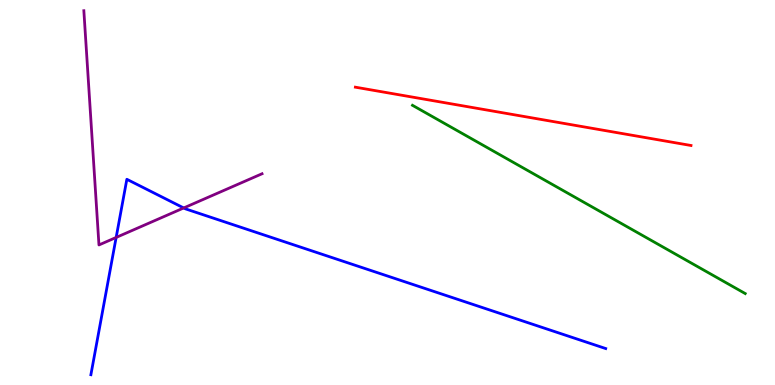[{'lines': ['blue', 'red'], 'intersections': []}, {'lines': ['green', 'red'], 'intersections': []}, {'lines': ['purple', 'red'], 'intersections': []}, {'lines': ['blue', 'green'], 'intersections': []}, {'lines': ['blue', 'purple'], 'intersections': [{'x': 1.5, 'y': 3.83}, {'x': 2.37, 'y': 4.6}]}, {'lines': ['green', 'purple'], 'intersections': []}]